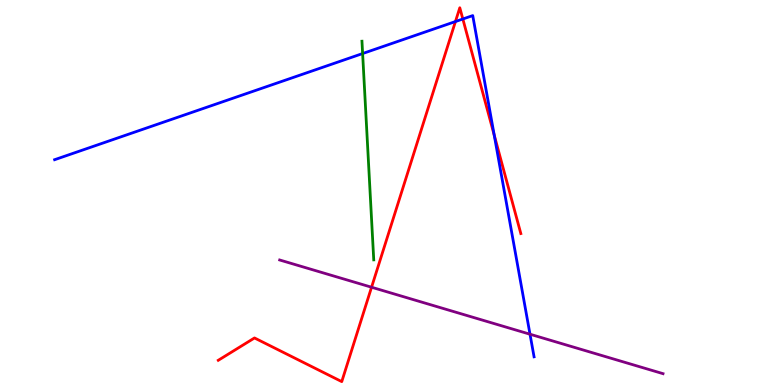[{'lines': ['blue', 'red'], 'intersections': [{'x': 5.88, 'y': 9.44}, {'x': 5.97, 'y': 9.51}, {'x': 6.38, 'y': 6.49}]}, {'lines': ['green', 'red'], 'intersections': []}, {'lines': ['purple', 'red'], 'intersections': [{'x': 4.79, 'y': 2.54}]}, {'lines': ['blue', 'green'], 'intersections': [{'x': 4.68, 'y': 8.61}]}, {'lines': ['blue', 'purple'], 'intersections': [{'x': 6.84, 'y': 1.32}]}, {'lines': ['green', 'purple'], 'intersections': []}]